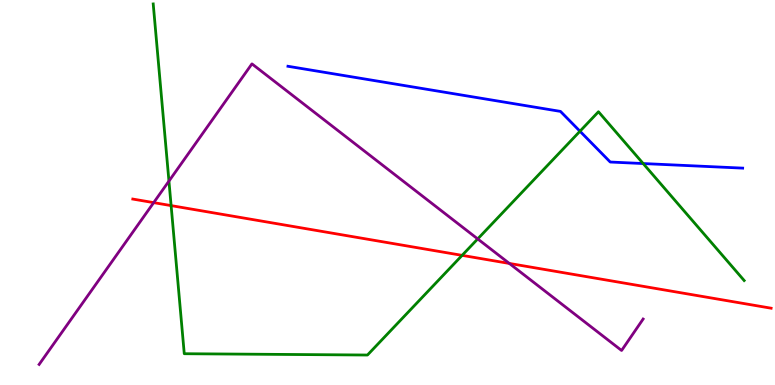[{'lines': ['blue', 'red'], 'intersections': []}, {'lines': ['green', 'red'], 'intersections': [{'x': 2.21, 'y': 4.66}, {'x': 5.96, 'y': 3.37}]}, {'lines': ['purple', 'red'], 'intersections': [{'x': 1.98, 'y': 4.74}, {'x': 6.57, 'y': 3.16}]}, {'lines': ['blue', 'green'], 'intersections': [{'x': 7.48, 'y': 6.59}, {'x': 8.3, 'y': 5.75}]}, {'lines': ['blue', 'purple'], 'intersections': []}, {'lines': ['green', 'purple'], 'intersections': [{'x': 2.18, 'y': 5.3}, {'x': 6.16, 'y': 3.79}]}]